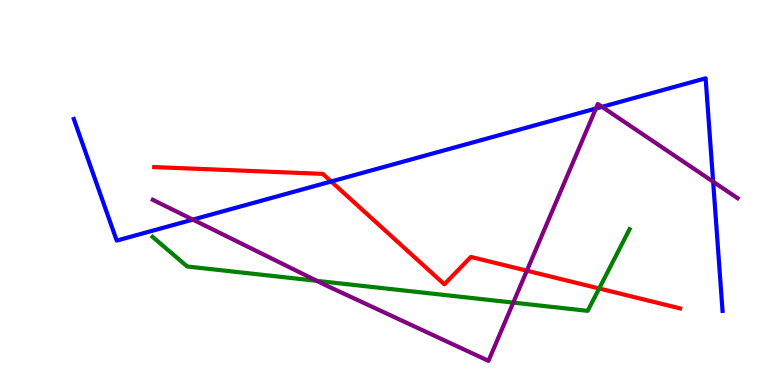[{'lines': ['blue', 'red'], 'intersections': [{'x': 4.27, 'y': 5.29}]}, {'lines': ['green', 'red'], 'intersections': [{'x': 7.73, 'y': 2.51}]}, {'lines': ['purple', 'red'], 'intersections': [{'x': 6.8, 'y': 2.97}]}, {'lines': ['blue', 'green'], 'intersections': []}, {'lines': ['blue', 'purple'], 'intersections': [{'x': 2.49, 'y': 4.3}, {'x': 7.69, 'y': 7.18}, {'x': 7.77, 'y': 7.22}, {'x': 9.2, 'y': 5.28}]}, {'lines': ['green', 'purple'], 'intersections': [{'x': 4.09, 'y': 2.71}, {'x': 6.62, 'y': 2.14}]}]